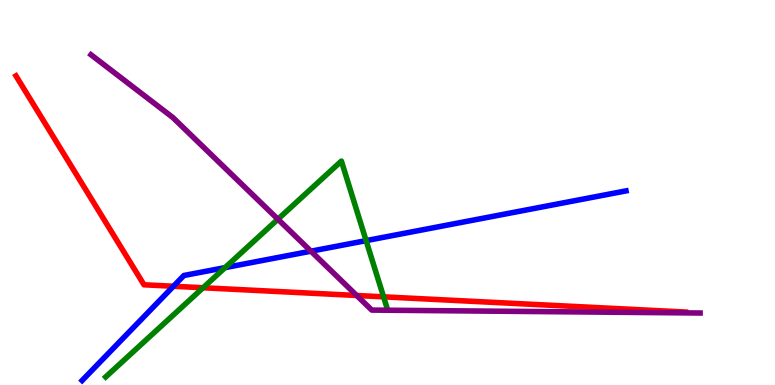[{'lines': ['blue', 'red'], 'intersections': [{'x': 2.24, 'y': 2.56}]}, {'lines': ['green', 'red'], 'intersections': [{'x': 2.62, 'y': 2.53}, {'x': 4.95, 'y': 2.29}]}, {'lines': ['purple', 'red'], 'intersections': [{'x': 4.6, 'y': 2.32}]}, {'lines': ['blue', 'green'], 'intersections': [{'x': 2.9, 'y': 3.05}, {'x': 4.72, 'y': 3.75}]}, {'lines': ['blue', 'purple'], 'intersections': [{'x': 4.01, 'y': 3.48}]}, {'lines': ['green', 'purple'], 'intersections': [{'x': 3.59, 'y': 4.31}]}]